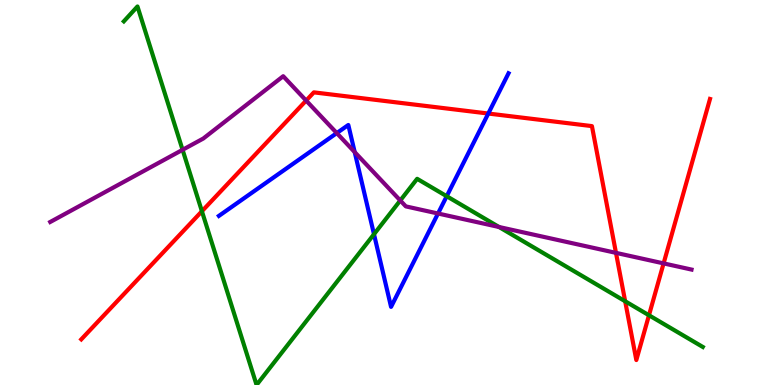[{'lines': ['blue', 'red'], 'intersections': [{'x': 6.3, 'y': 7.05}]}, {'lines': ['green', 'red'], 'intersections': [{'x': 2.61, 'y': 4.51}, {'x': 8.07, 'y': 2.18}, {'x': 8.37, 'y': 1.81}]}, {'lines': ['purple', 'red'], 'intersections': [{'x': 3.95, 'y': 7.39}, {'x': 7.95, 'y': 3.43}, {'x': 8.56, 'y': 3.16}]}, {'lines': ['blue', 'green'], 'intersections': [{'x': 4.83, 'y': 3.92}, {'x': 5.76, 'y': 4.9}]}, {'lines': ['blue', 'purple'], 'intersections': [{'x': 4.35, 'y': 6.54}, {'x': 4.58, 'y': 6.05}, {'x': 5.65, 'y': 4.45}]}, {'lines': ['green', 'purple'], 'intersections': [{'x': 2.36, 'y': 6.11}, {'x': 5.16, 'y': 4.79}, {'x': 6.44, 'y': 4.1}]}]